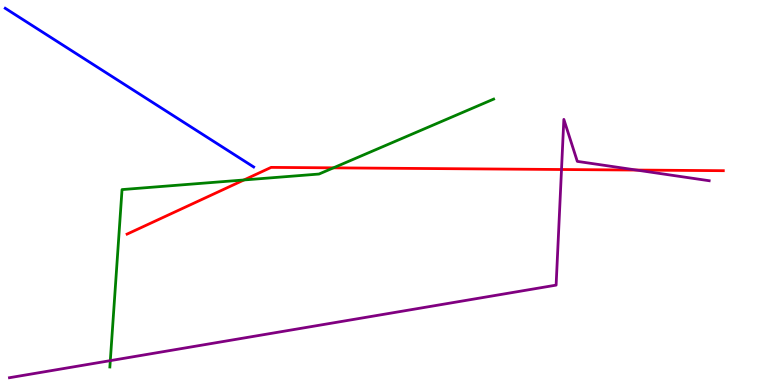[{'lines': ['blue', 'red'], 'intersections': []}, {'lines': ['green', 'red'], 'intersections': [{'x': 3.15, 'y': 5.33}, {'x': 4.3, 'y': 5.64}]}, {'lines': ['purple', 'red'], 'intersections': [{'x': 7.25, 'y': 5.6}, {'x': 8.21, 'y': 5.58}]}, {'lines': ['blue', 'green'], 'intersections': []}, {'lines': ['blue', 'purple'], 'intersections': []}, {'lines': ['green', 'purple'], 'intersections': [{'x': 1.42, 'y': 0.633}]}]